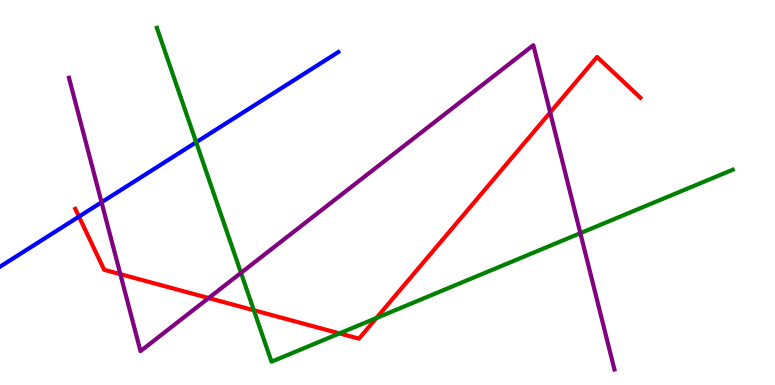[{'lines': ['blue', 'red'], 'intersections': [{'x': 1.02, 'y': 4.37}]}, {'lines': ['green', 'red'], 'intersections': [{'x': 3.28, 'y': 1.94}, {'x': 4.38, 'y': 1.34}, {'x': 4.86, 'y': 1.74}]}, {'lines': ['purple', 'red'], 'intersections': [{'x': 1.55, 'y': 2.88}, {'x': 2.69, 'y': 2.26}, {'x': 7.1, 'y': 7.08}]}, {'lines': ['blue', 'green'], 'intersections': [{'x': 2.53, 'y': 6.3}]}, {'lines': ['blue', 'purple'], 'intersections': [{'x': 1.31, 'y': 4.75}]}, {'lines': ['green', 'purple'], 'intersections': [{'x': 3.11, 'y': 2.91}, {'x': 7.49, 'y': 3.94}]}]